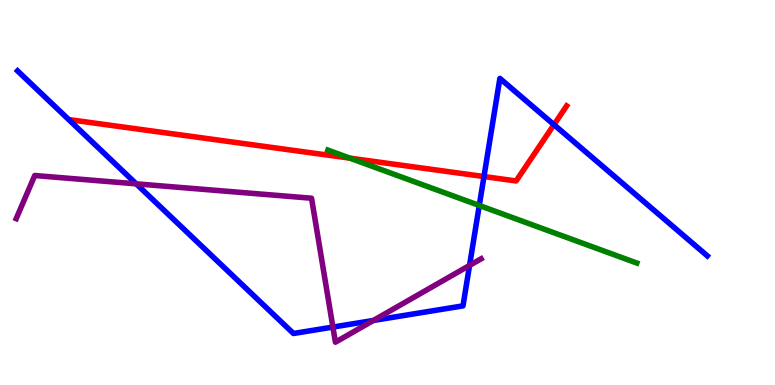[{'lines': ['blue', 'red'], 'intersections': [{'x': 6.24, 'y': 5.41}, {'x': 7.15, 'y': 6.76}]}, {'lines': ['green', 'red'], 'intersections': [{'x': 4.51, 'y': 5.89}]}, {'lines': ['purple', 'red'], 'intersections': []}, {'lines': ['blue', 'green'], 'intersections': [{'x': 6.18, 'y': 4.66}]}, {'lines': ['blue', 'purple'], 'intersections': [{'x': 1.76, 'y': 5.22}, {'x': 4.3, 'y': 1.5}, {'x': 4.82, 'y': 1.68}, {'x': 6.06, 'y': 3.11}]}, {'lines': ['green', 'purple'], 'intersections': []}]